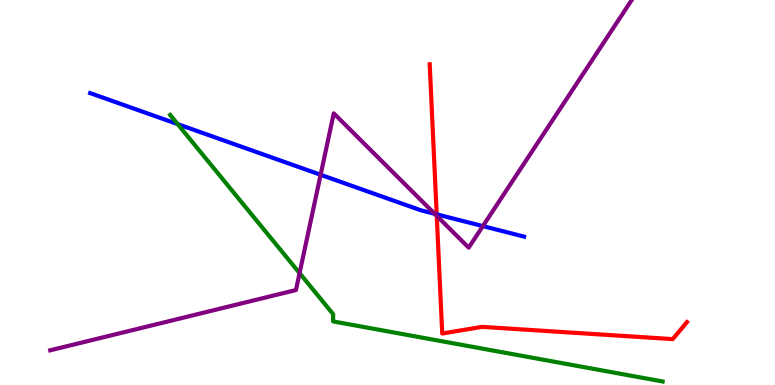[{'lines': ['blue', 'red'], 'intersections': [{'x': 5.63, 'y': 4.43}]}, {'lines': ['green', 'red'], 'intersections': []}, {'lines': ['purple', 'red'], 'intersections': [{'x': 5.64, 'y': 4.39}]}, {'lines': ['blue', 'green'], 'intersections': [{'x': 2.29, 'y': 6.78}]}, {'lines': ['blue', 'purple'], 'intersections': [{'x': 4.14, 'y': 5.46}, {'x': 5.61, 'y': 4.45}, {'x': 6.23, 'y': 4.13}]}, {'lines': ['green', 'purple'], 'intersections': [{'x': 3.87, 'y': 2.91}]}]